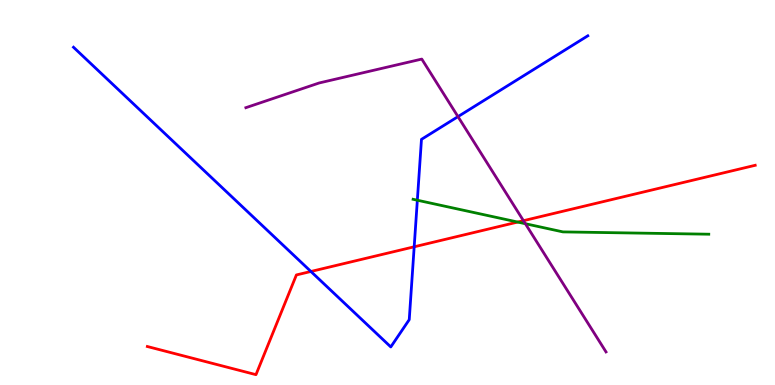[{'lines': ['blue', 'red'], 'intersections': [{'x': 4.01, 'y': 2.95}, {'x': 5.34, 'y': 3.59}]}, {'lines': ['green', 'red'], 'intersections': [{'x': 6.68, 'y': 4.23}]}, {'lines': ['purple', 'red'], 'intersections': [{'x': 6.75, 'y': 4.27}]}, {'lines': ['blue', 'green'], 'intersections': [{'x': 5.39, 'y': 4.8}]}, {'lines': ['blue', 'purple'], 'intersections': [{'x': 5.91, 'y': 6.97}]}, {'lines': ['green', 'purple'], 'intersections': [{'x': 6.78, 'y': 4.19}]}]